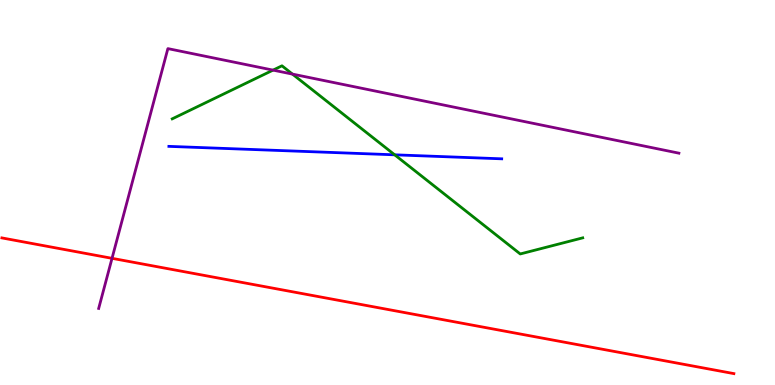[{'lines': ['blue', 'red'], 'intersections': []}, {'lines': ['green', 'red'], 'intersections': []}, {'lines': ['purple', 'red'], 'intersections': [{'x': 1.45, 'y': 3.29}]}, {'lines': ['blue', 'green'], 'intersections': [{'x': 5.09, 'y': 5.98}]}, {'lines': ['blue', 'purple'], 'intersections': []}, {'lines': ['green', 'purple'], 'intersections': [{'x': 3.52, 'y': 8.18}, {'x': 3.77, 'y': 8.08}]}]